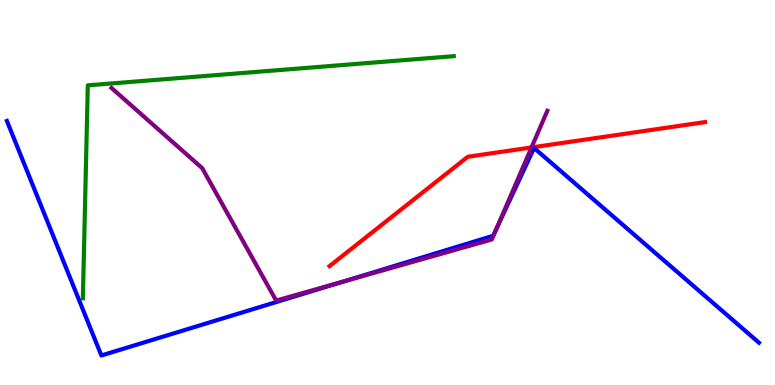[{'lines': ['blue', 'red'], 'intersections': []}, {'lines': ['green', 'red'], 'intersections': []}, {'lines': ['purple', 'red'], 'intersections': [{'x': 6.86, 'y': 6.17}]}, {'lines': ['blue', 'green'], 'intersections': []}, {'lines': ['blue', 'purple'], 'intersections': [{'x': 4.43, 'y': 2.69}, {'x': 6.41, 'y': 4.06}]}, {'lines': ['green', 'purple'], 'intersections': []}]